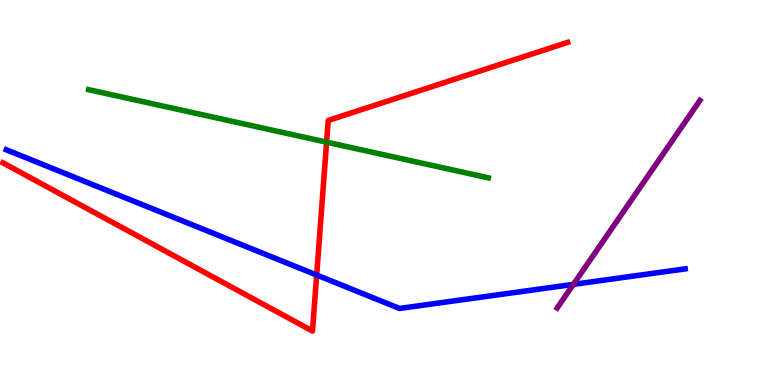[{'lines': ['blue', 'red'], 'intersections': [{'x': 4.09, 'y': 2.86}]}, {'lines': ['green', 'red'], 'intersections': [{'x': 4.21, 'y': 6.31}]}, {'lines': ['purple', 'red'], 'intersections': []}, {'lines': ['blue', 'green'], 'intersections': []}, {'lines': ['blue', 'purple'], 'intersections': [{'x': 7.4, 'y': 2.61}]}, {'lines': ['green', 'purple'], 'intersections': []}]